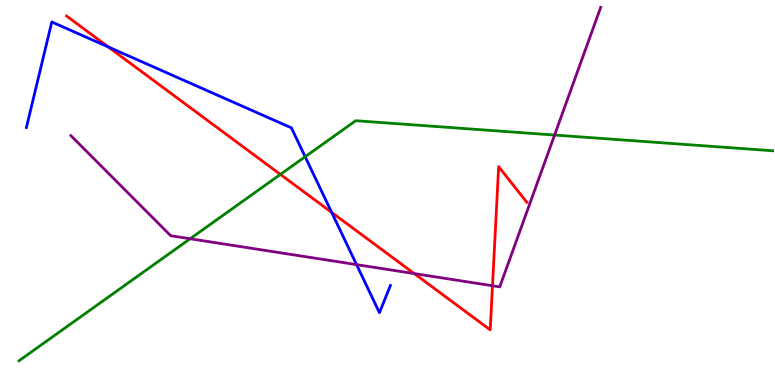[{'lines': ['blue', 'red'], 'intersections': [{'x': 1.4, 'y': 8.78}, {'x': 4.28, 'y': 4.48}]}, {'lines': ['green', 'red'], 'intersections': [{'x': 3.62, 'y': 5.47}]}, {'lines': ['purple', 'red'], 'intersections': [{'x': 5.35, 'y': 2.89}, {'x': 6.35, 'y': 2.58}]}, {'lines': ['blue', 'green'], 'intersections': [{'x': 3.94, 'y': 5.93}]}, {'lines': ['blue', 'purple'], 'intersections': [{'x': 4.6, 'y': 3.13}]}, {'lines': ['green', 'purple'], 'intersections': [{'x': 2.45, 'y': 3.8}, {'x': 7.16, 'y': 6.49}]}]